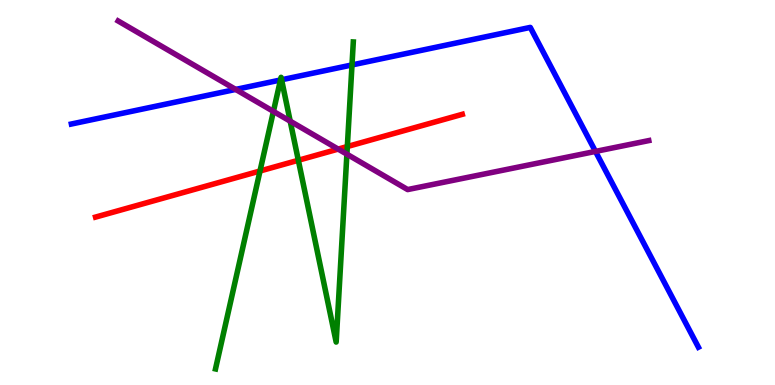[{'lines': ['blue', 'red'], 'intersections': []}, {'lines': ['green', 'red'], 'intersections': [{'x': 3.36, 'y': 5.56}, {'x': 3.85, 'y': 5.84}, {'x': 4.48, 'y': 6.19}]}, {'lines': ['purple', 'red'], 'intersections': [{'x': 4.36, 'y': 6.13}]}, {'lines': ['blue', 'green'], 'intersections': [{'x': 3.62, 'y': 7.92}, {'x': 3.63, 'y': 7.93}, {'x': 4.54, 'y': 8.31}]}, {'lines': ['blue', 'purple'], 'intersections': [{'x': 3.04, 'y': 7.68}, {'x': 7.68, 'y': 6.07}]}, {'lines': ['green', 'purple'], 'intersections': [{'x': 3.53, 'y': 7.11}, {'x': 3.74, 'y': 6.85}, {'x': 4.48, 'y': 6.0}]}]